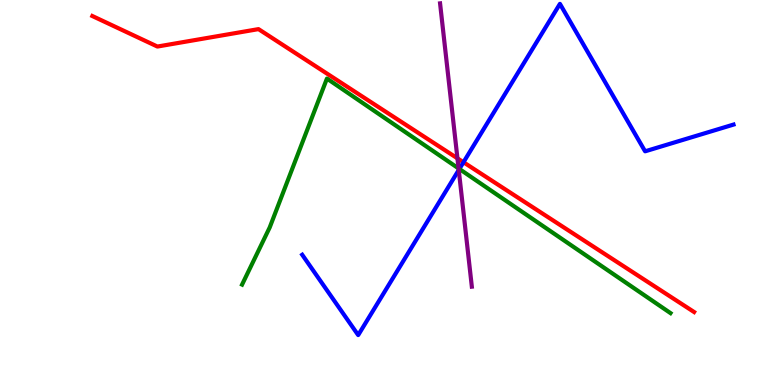[{'lines': ['blue', 'red'], 'intersections': [{'x': 5.98, 'y': 5.79}]}, {'lines': ['green', 'red'], 'intersections': []}, {'lines': ['purple', 'red'], 'intersections': [{'x': 5.9, 'y': 5.89}]}, {'lines': ['blue', 'green'], 'intersections': [{'x': 5.93, 'y': 5.61}]}, {'lines': ['blue', 'purple'], 'intersections': [{'x': 5.92, 'y': 5.58}]}, {'lines': ['green', 'purple'], 'intersections': [{'x': 5.92, 'y': 5.63}]}]